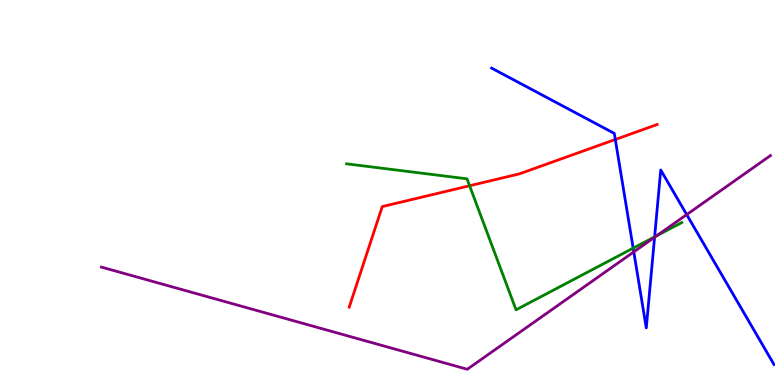[{'lines': ['blue', 'red'], 'intersections': [{'x': 7.94, 'y': 6.38}]}, {'lines': ['green', 'red'], 'intersections': [{'x': 6.06, 'y': 5.18}]}, {'lines': ['purple', 'red'], 'intersections': []}, {'lines': ['blue', 'green'], 'intersections': [{'x': 8.17, 'y': 3.55}, {'x': 8.45, 'y': 3.85}]}, {'lines': ['blue', 'purple'], 'intersections': [{'x': 8.18, 'y': 3.46}, {'x': 8.45, 'y': 3.84}, {'x': 8.86, 'y': 4.43}]}, {'lines': ['green', 'purple'], 'intersections': [{'x': 8.47, 'y': 3.88}]}]